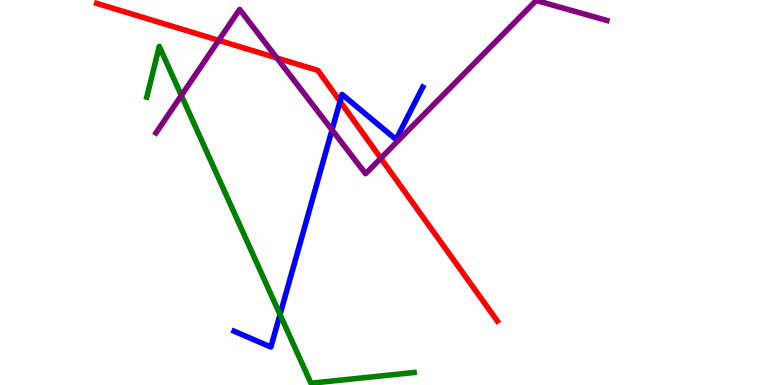[{'lines': ['blue', 'red'], 'intersections': [{'x': 4.39, 'y': 7.37}]}, {'lines': ['green', 'red'], 'intersections': []}, {'lines': ['purple', 'red'], 'intersections': [{'x': 2.82, 'y': 8.95}, {'x': 3.57, 'y': 8.49}, {'x': 4.91, 'y': 5.89}]}, {'lines': ['blue', 'green'], 'intersections': [{'x': 3.61, 'y': 1.83}]}, {'lines': ['blue', 'purple'], 'intersections': [{'x': 4.28, 'y': 6.63}]}, {'lines': ['green', 'purple'], 'intersections': [{'x': 2.34, 'y': 7.52}]}]